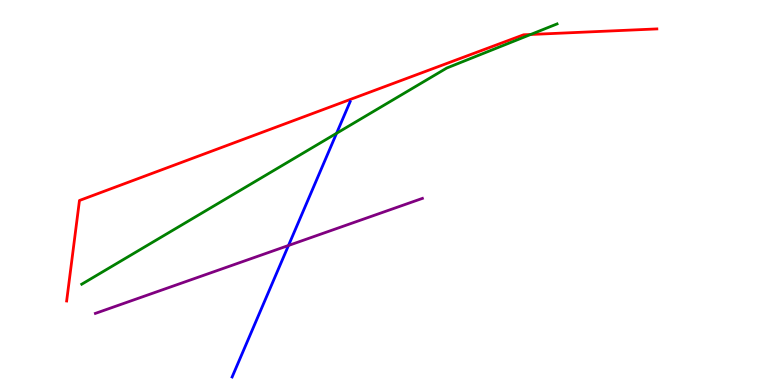[{'lines': ['blue', 'red'], 'intersections': []}, {'lines': ['green', 'red'], 'intersections': [{'x': 6.85, 'y': 9.1}]}, {'lines': ['purple', 'red'], 'intersections': []}, {'lines': ['blue', 'green'], 'intersections': [{'x': 4.34, 'y': 6.54}]}, {'lines': ['blue', 'purple'], 'intersections': [{'x': 3.72, 'y': 3.62}]}, {'lines': ['green', 'purple'], 'intersections': []}]